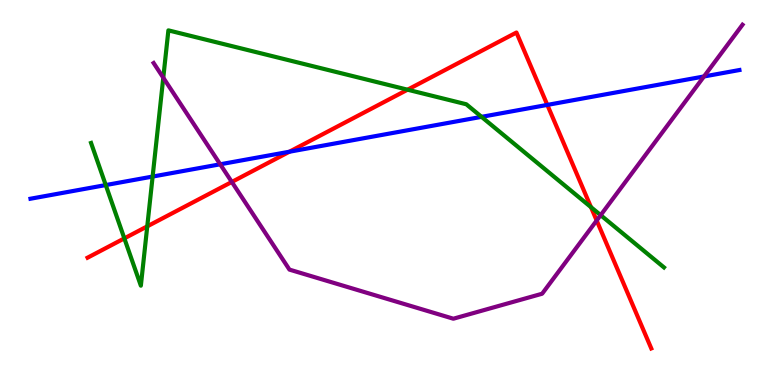[{'lines': ['blue', 'red'], 'intersections': [{'x': 3.73, 'y': 6.06}, {'x': 7.06, 'y': 7.28}]}, {'lines': ['green', 'red'], 'intersections': [{'x': 1.6, 'y': 3.81}, {'x': 1.9, 'y': 4.12}, {'x': 5.26, 'y': 7.67}, {'x': 7.63, 'y': 4.62}]}, {'lines': ['purple', 'red'], 'intersections': [{'x': 2.99, 'y': 5.27}, {'x': 7.7, 'y': 4.27}]}, {'lines': ['blue', 'green'], 'intersections': [{'x': 1.36, 'y': 5.19}, {'x': 1.97, 'y': 5.41}, {'x': 6.21, 'y': 6.96}]}, {'lines': ['blue', 'purple'], 'intersections': [{'x': 2.84, 'y': 5.73}, {'x': 9.08, 'y': 8.01}]}, {'lines': ['green', 'purple'], 'intersections': [{'x': 2.11, 'y': 7.98}, {'x': 7.75, 'y': 4.41}]}]